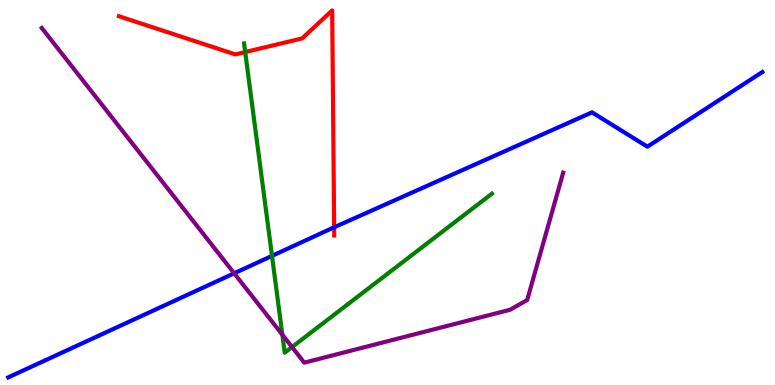[{'lines': ['blue', 'red'], 'intersections': [{'x': 4.31, 'y': 4.1}]}, {'lines': ['green', 'red'], 'intersections': [{'x': 3.16, 'y': 8.65}]}, {'lines': ['purple', 'red'], 'intersections': []}, {'lines': ['blue', 'green'], 'intersections': [{'x': 3.51, 'y': 3.35}]}, {'lines': ['blue', 'purple'], 'intersections': [{'x': 3.02, 'y': 2.9}]}, {'lines': ['green', 'purple'], 'intersections': [{'x': 3.64, 'y': 1.31}, {'x': 3.77, 'y': 0.985}]}]